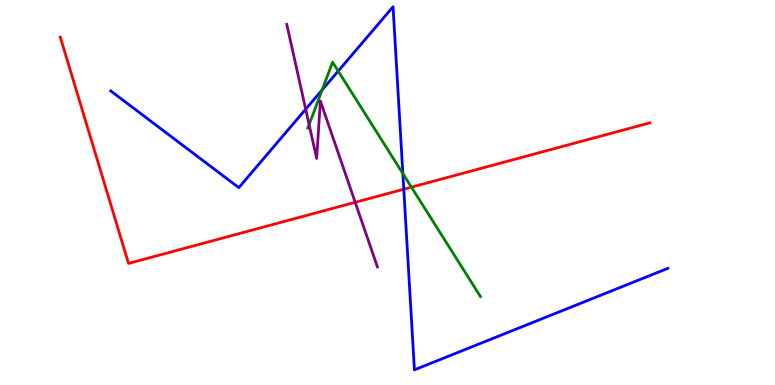[{'lines': ['blue', 'red'], 'intersections': [{'x': 5.21, 'y': 5.09}]}, {'lines': ['green', 'red'], 'intersections': [{'x': 5.31, 'y': 5.14}]}, {'lines': ['purple', 'red'], 'intersections': [{'x': 4.58, 'y': 4.75}]}, {'lines': ['blue', 'green'], 'intersections': [{'x': 4.16, 'y': 7.66}, {'x': 4.36, 'y': 8.15}, {'x': 5.2, 'y': 5.49}]}, {'lines': ['blue', 'purple'], 'intersections': [{'x': 3.94, 'y': 7.16}]}, {'lines': ['green', 'purple'], 'intersections': [{'x': 3.99, 'y': 6.76}]}]